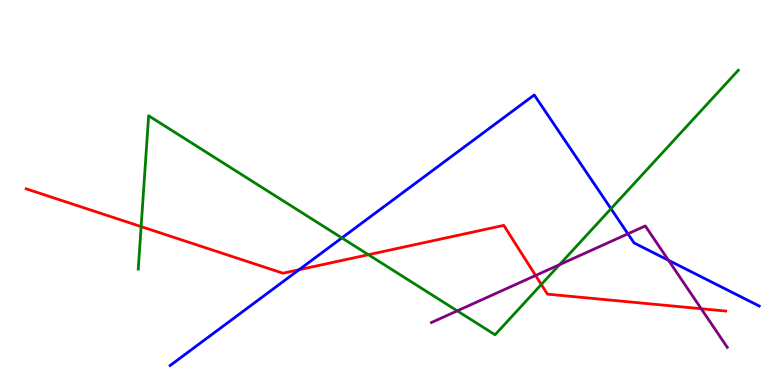[{'lines': ['blue', 'red'], 'intersections': [{'x': 3.86, 'y': 2.99}]}, {'lines': ['green', 'red'], 'intersections': [{'x': 1.82, 'y': 4.11}, {'x': 4.75, 'y': 3.38}, {'x': 6.98, 'y': 2.61}]}, {'lines': ['purple', 'red'], 'intersections': [{'x': 6.91, 'y': 2.84}, {'x': 9.05, 'y': 1.98}]}, {'lines': ['blue', 'green'], 'intersections': [{'x': 4.41, 'y': 3.82}, {'x': 7.88, 'y': 4.58}]}, {'lines': ['blue', 'purple'], 'intersections': [{'x': 8.1, 'y': 3.93}, {'x': 8.63, 'y': 3.24}]}, {'lines': ['green', 'purple'], 'intersections': [{'x': 5.9, 'y': 1.93}, {'x': 7.22, 'y': 3.13}]}]